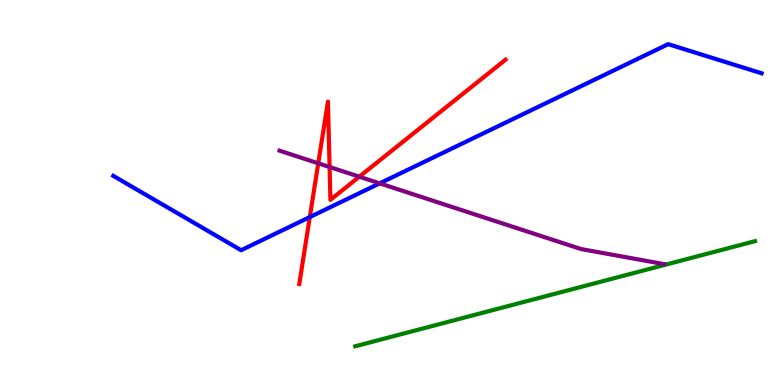[{'lines': ['blue', 'red'], 'intersections': [{'x': 4.0, 'y': 4.36}]}, {'lines': ['green', 'red'], 'intersections': []}, {'lines': ['purple', 'red'], 'intersections': [{'x': 4.11, 'y': 5.76}, {'x': 4.25, 'y': 5.66}, {'x': 4.64, 'y': 5.41}]}, {'lines': ['blue', 'green'], 'intersections': []}, {'lines': ['blue', 'purple'], 'intersections': [{'x': 4.9, 'y': 5.24}]}, {'lines': ['green', 'purple'], 'intersections': []}]